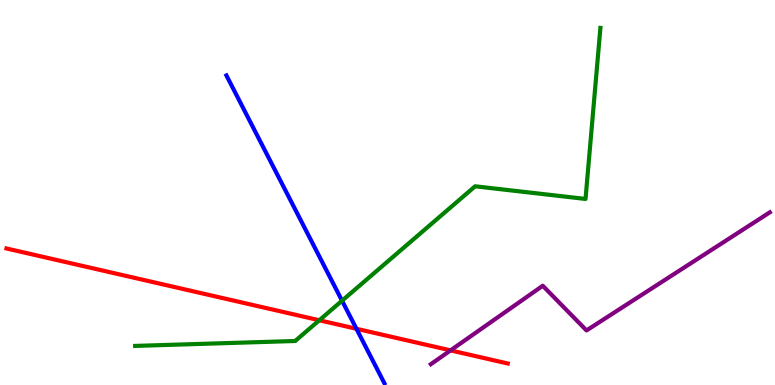[{'lines': ['blue', 'red'], 'intersections': [{'x': 4.6, 'y': 1.46}]}, {'lines': ['green', 'red'], 'intersections': [{'x': 4.12, 'y': 1.68}]}, {'lines': ['purple', 'red'], 'intersections': [{'x': 5.81, 'y': 0.899}]}, {'lines': ['blue', 'green'], 'intersections': [{'x': 4.41, 'y': 2.19}]}, {'lines': ['blue', 'purple'], 'intersections': []}, {'lines': ['green', 'purple'], 'intersections': []}]